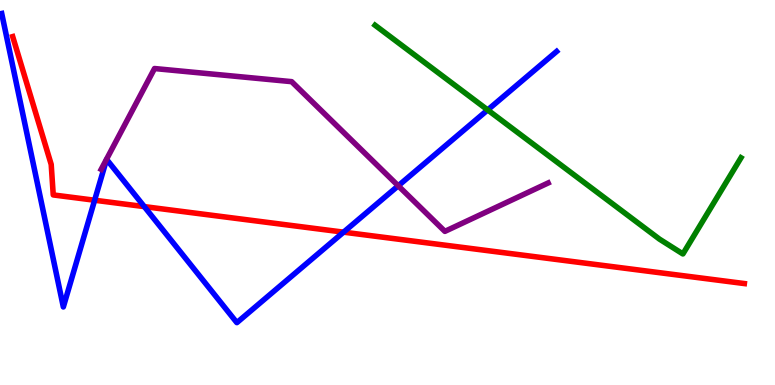[{'lines': ['blue', 'red'], 'intersections': [{'x': 1.22, 'y': 4.8}, {'x': 1.86, 'y': 4.63}, {'x': 4.43, 'y': 3.97}]}, {'lines': ['green', 'red'], 'intersections': []}, {'lines': ['purple', 'red'], 'intersections': []}, {'lines': ['blue', 'green'], 'intersections': [{'x': 6.29, 'y': 7.14}]}, {'lines': ['blue', 'purple'], 'intersections': [{'x': 5.14, 'y': 5.17}]}, {'lines': ['green', 'purple'], 'intersections': []}]